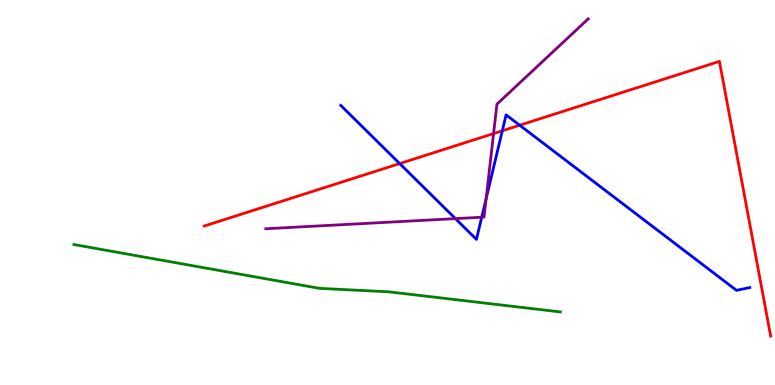[{'lines': ['blue', 'red'], 'intersections': [{'x': 5.16, 'y': 5.75}, {'x': 6.48, 'y': 6.6}, {'x': 6.71, 'y': 6.75}]}, {'lines': ['green', 'red'], 'intersections': []}, {'lines': ['purple', 'red'], 'intersections': [{'x': 6.37, 'y': 6.53}]}, {'lines': ['blue', 'green'], 'intersections': []}, {'lines': ['blue', 'purple'], 'intersections': [{'x': 5.88, 'y': 4.32}, {'x': 6.22, 'y': 4.36}, {'x': 6.27, 'y': 4.84}]}, {'lines': ['green', 'purple'], 'intersections': []}]